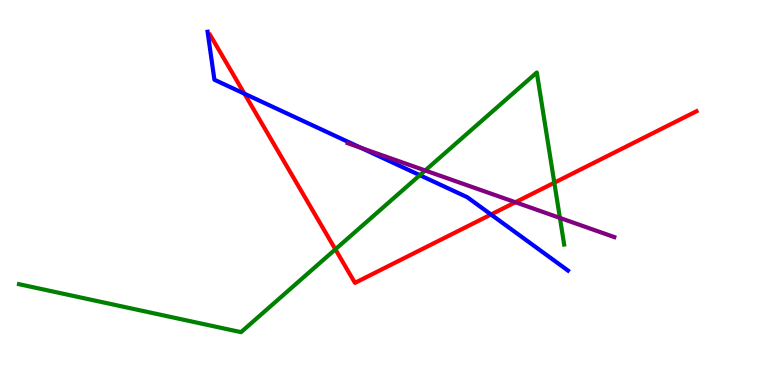[{'lines': ['blue', 'red'], 'intersections': [{'x': 3.15, 'y': 7.57}, {'x': 6.34, 'y': 4.43}]}, {'lines': ['green', 'red'], 'intersections': [{'x': 4.33, 'y': 3.52}, {'x': 7.15, 'y': 5.25}]}, {'lines': ['purple', 'red'], 'intersections': [{'x': 6.65, 'y': 4.75}]}, {'lines': ['blue', 'green'], 'intersections': [{'x': 5.42, 'y': 5.45}]}, {'lines': ['blue', 'purple'], 'intersections': [{'x': 4.66, 'y': 6.16}]}, {'lines': ['green', 'purple'], 'intersections': [{'x': 5.49, 'y': 5.57}, {'x': 7.22, 'y': 4.34}]}]